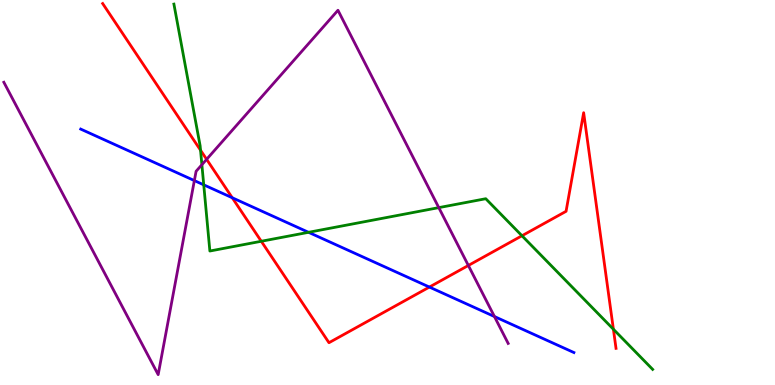[{'lines': ['blue', 'red'], 'intersections': [{'x': 3.0, 'y': 4.86}, {'x': 5.54, 'y': 2.54}]}, {'lines': ['green', 'red'], 'intersections': [{'x': 2.59, 'y': 6.1}, {'x': 3.37, 'y': 3.73}, {'x': 6.74, 'y': 3.88}, {'x': 7.91, 'y': 1.45}]}, {'lines': ['purple', 'red'], 'intersections': [{'x': 2.67, 'y': 5.86}, {'x': 6.04, 'y': 3.1}]}, {'lines': ['blue', 'green'], 'intersections': [{'x': 2.63, 'y': 5.2}, {'x': 3.98, 'y': 3.97}]}, {'lines': ['blue', 'purple'], 'intersections': [{'x': 2.51, 'y': 5.31}, {'x': 6.38, 'y': 1.78}]}, {'lines': ['green', 'purple'], 'intersections': [{'x': 2.6, 'y': 5.72}, {'x': 5.66, 'y': 4.61}]}]